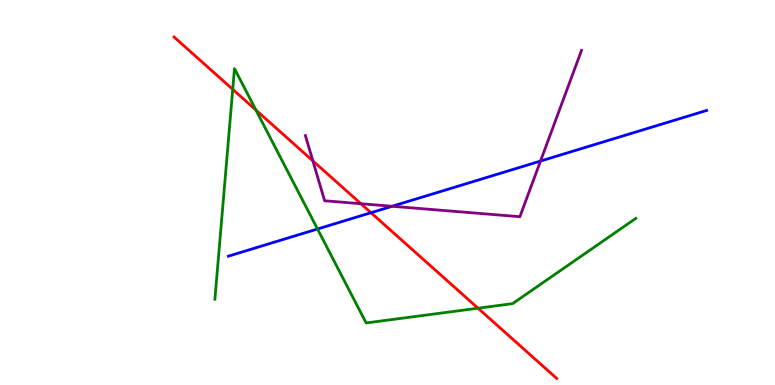[{'lines': ['blue', 'red'], 'intersections': [{'x': 4.79, 'y': 4.47}]}, {'lines': ['green', 'red'], 'intersections': [{'x': 3.0, 'y': 7.68}, {'x': 3.3, 'y': 7.14}, {'x': 6.17, 'y': 1.99}]}, {'lines': ['purple', 'red'], 'intersections': [{'x': 4.04, 'y': 5.82}, {'x': 4.66, 'y': 4.71}]}, {'lines': ['blue', 'green'], 'intersections': [{'x': 4.1, 'y': 4.05}]}, {'lines': ['blue', 'purple'], 'intersections': [{'x': 5.06, 'y': 4.64}, {'x': 6.97, 'y': 5.82}]}, {'lines': ['green', 'purple'], 'intersections': []}]